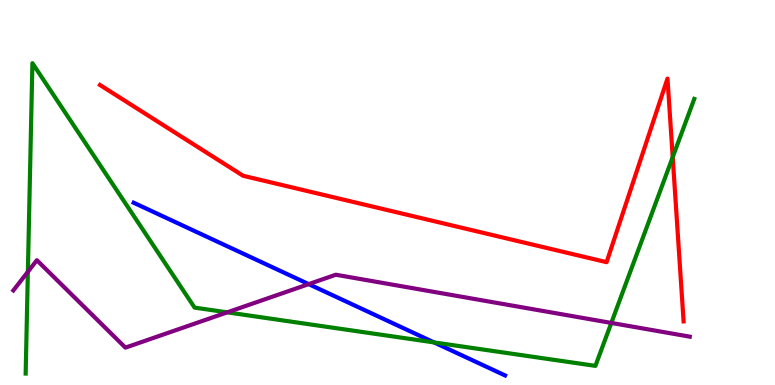[{'lines': ['blue', 'red'], 'intersections': []}, {'lines': ['green', 'red'], 'intersections': [{'x': 8.68, 'y': 5.92}]}, {'lines': ['purple', 'red'], 'intersections': []}, {'lines': ['blue', 'green'], 'intersections': [{'x': 5.6, 'y': 1.11}]}, {'lines': ['blue', 'purple'], 'intersections': [{'x': 3.98, 'y': 2.62}]}, {'lines': ['green', 'purple'], 'intersections': [{'x': 0.36, 'y': 2.94}, {'x': 2.93, 'y': 1.89}, {'x': 7.89, 'y': 1.61}]}]